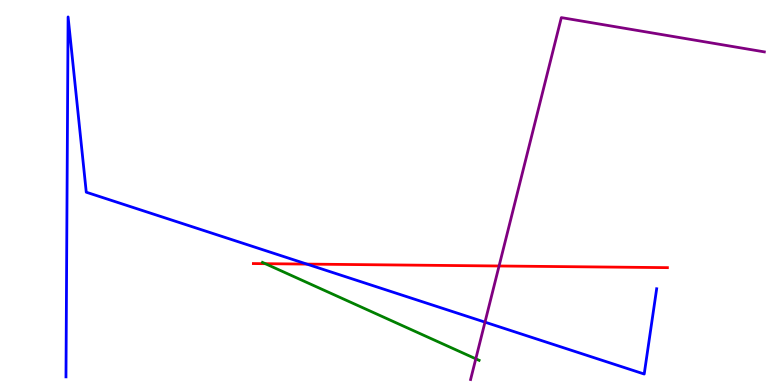[{'lines': ['blue', 'red'], 'intersections': [{'x': 3.96, 'y': 3.14}]}, {'lines': ['green', 'red'], 'intersections': [{'x': 3.42, 'y': 3.15}]}, {'lines': ['purple', 'red'], 'intersections': [{'x': 6.44, 'y': 3.09}]}, {'lines': ['blue', 'green'], 'intersections': []}, {'lines': ['blue', 'purple'], 'intersections': [{'x': 6.26, 'y': 1.63}]}, {'lines': ['green', 'purple'], 'intersections': [{'x': 6.14, 'y': 0.68}]}]